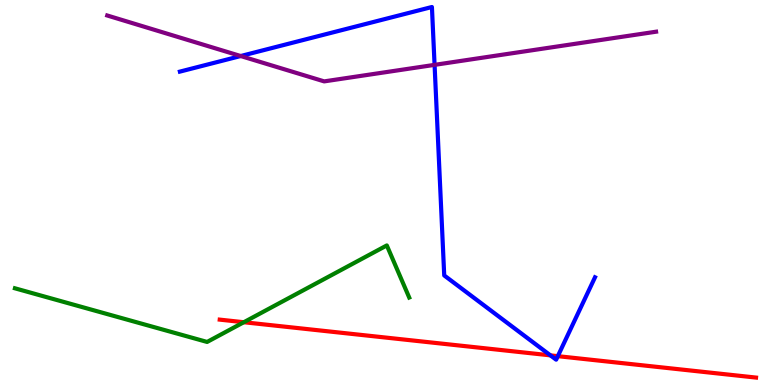[{'lines': ['blue', 'red'], 'intersections': [{'x': 7.1, 'y': 0.77}, {'x': 7.2, 'y': 0.749}]}, {'lines': ['green', 'red'], 'intersections': [{'x': 3.15, 'y': 1.63}]}, {'lines': ['purple', 'red'], 'intersections': []}, {'lines': ['blue', 'green'], 'intersections': []}, {'lines': ['blue', 'purple'], 'intersections': [{'x': 3.11, 'y': 8.54}, {'x': 5.61, 'y': 8.32}]}, {'lines': ['green', 'purple'], 'intersections': []}]